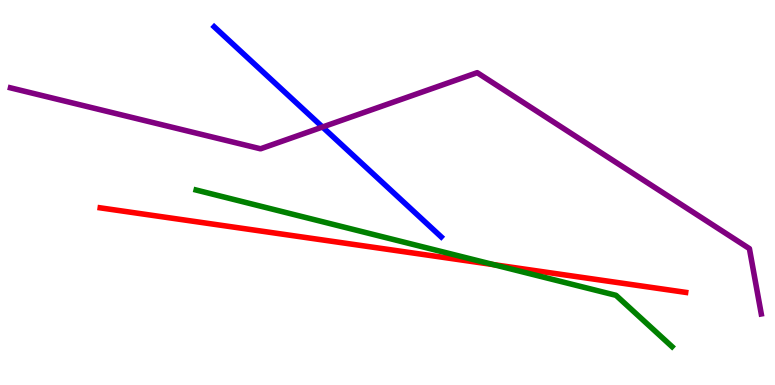[{'lines': ['blue', 'red'], 'intersections': []}, {'lines': ['green', 'red'], 'intersections': [{'x': 6.37, 'y': 3.13}]}, {'lines': ['purple', 'red'], 'intersections': []}, {'lines': ['blue', 'green'], 'intersections': []}, {'lines': ['blue', 'purple'], 'intersections': [{'x': 4.16, 'y': 6.7}]}, {'lines': ['green', 'purple'], 'intersections': []}]